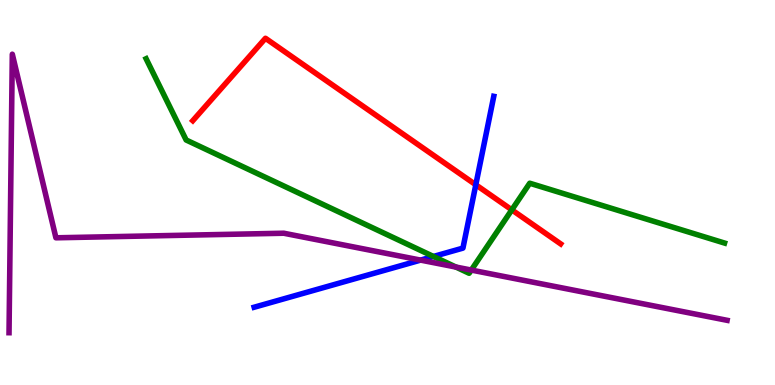[{'lines': ['blue', 'red'], 'intersections': [{'x': 6.14, 'y': 5.2}]}, {'lines': ['green', 'red'], 'intersections': [{'x': 6.6, 'y': 4.55}]}, {'lines': ['purple', 'red'], 'intersections': []}, {'lines': ['blue', 'green'], 'intersections': [{'x': 5.59, 'y': 3.34}]}, {'lines': ['blue', 'purple'], 'intersections': [{'x': 5.43, 'y': 3.24}]}, {'lines': ['green', 'purple'], 'intersections': [{'x': 5.88, 'y': 3.06}, {'x': 6.08, 'y': 2.99}]}]